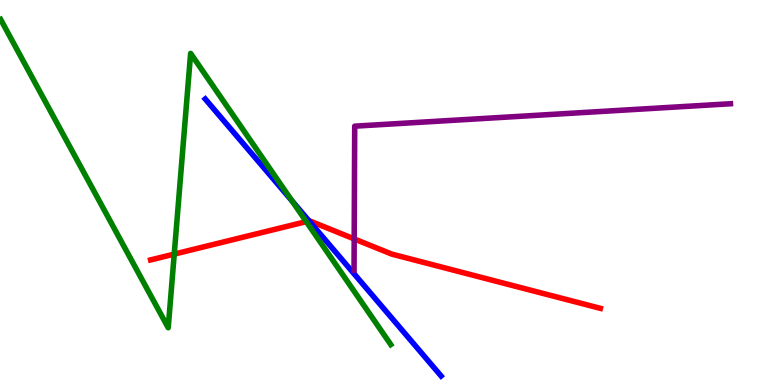[{'lines': ['blue', 'red'], 'intersections': [{'x': 3.99, 'y': 4.26}]}, {'lines': ['green', 'red'], 'intersections': [{'x': 2.25, 'y': 3.4}, {'x': 3.95, 'y': 4.24}]}, {'lines': ['purple', 'red'], 'intersections': [{'x': 4.57, 'y': 3.79}]}, {'lines': ['blue', 'green'], 'intersections': [{'x': 3.77, 'y': 4.78}]}, {'lines': ['blue', 'purple'], 'intersections': []}, {'lines': ['green', 'purple'], 'intersections': []}]